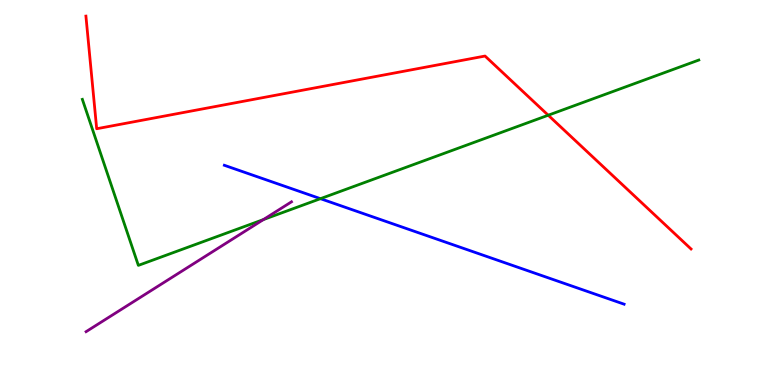[{'lines': ['blue', 'red'], 'intersections': []}, {'lines': ['green', 'red'], 'intersections': [{'x': 7.07, 'y': 7.01}]}, {'lines': ['purple', 'red'], 'intersections': []}, {'lines': ['blue', 'green'], 'intersections': [{'x': 4.13, 'y': 4.84}]}, {'lines': ['blue', 'purple'], 'intersections': []}, {'lines': ['green', 'purple'], 'intersections': [{'x': 3.4, 'y': 4.3}]}]